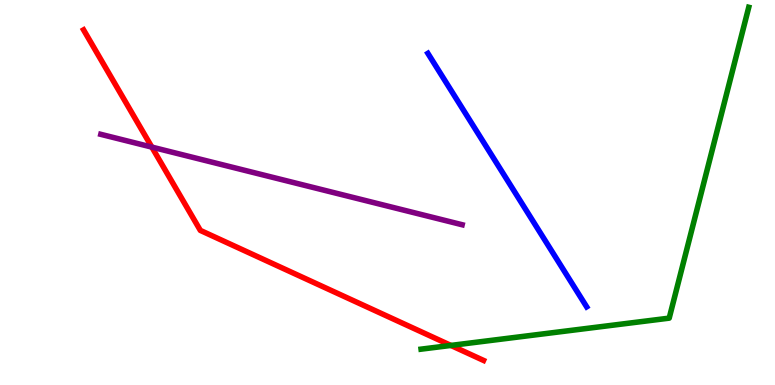[{'lines': ['blue', 'red'], 'intersections': []}, {'lines': ['green', 'red'], 'intersections': [{'x': 5.82, 'y': 1.03}]}, {'lines': ['purple', 'red'], 'intersections': [{'x': 1.96, 'y': 6.18}]}, {'lines': ['blue', 'green'], 'intersections': []}, {'lines': ['blue', 'purple'], 'intersections': []}, {'lines': ['green', 'purple'], 'intersections': []}]